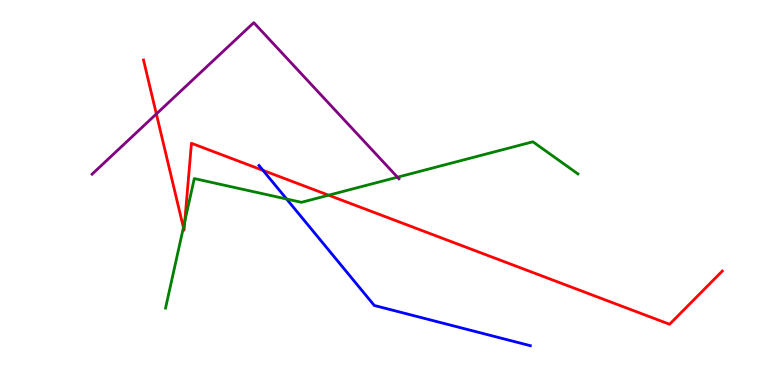[{'lines': ['blue', 'red'], 'intersections': [{'x': 3.39, 'y': 5.57}]}, {'lines': ['green', 'red'], 'intersections': [{'x': 2.37, 'y': 4.09}, {'x': 2.38, 'y': 4.25}, {'x': 4.24, 'y': 4.93}]}, {'lines': ['purple', 'red'], 'intersections': [{'x': 2.02, 'y': 7.04}]}, {'lines': ['blue', 'green'], 'intersections': [{'x': 3.7, 'y': 4.83}]}, {'lines': ['blue', 'purple'], 'intersections': []}, {'lines': ['green', 'purple'], 'intersections': [{'x': 5.13, 'y': 5.4}]}]